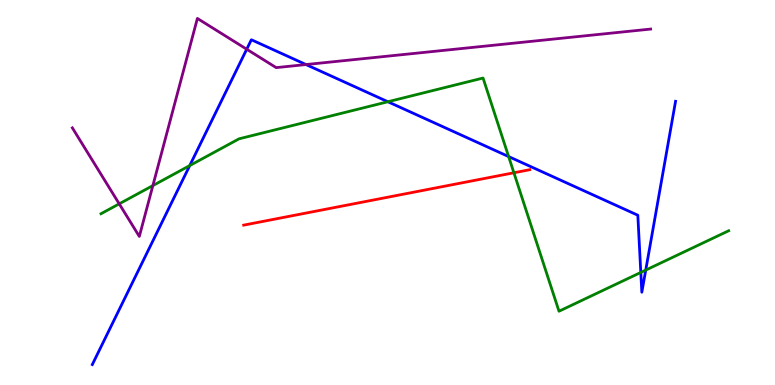[{'lines': ['blue', 'red'], 'intersections': []}, {'lines': ['green', 'red'], 'intersections': [{'x': 6.63, 'y': 5.51}]}, {'lines': ['purple', 'red'], 'intersections': []}, {'lines': ['blue', 'green'], 'intersections': [{'x': 2.45, 'y': 5.7}, {'x': 5.0, 'y': 7.36}, {'x': 6.56, 'y': 5.93}, {'x': 8.27, 'y': 2.92}, {'x': 8.33, 'y': 2.98}]}, {'lines': ['blue', 'purple'], 'intersections': [{'x': 3.18, 'y': 8.72}, {'x': 3.95, 'y': 8.32}]}, {'lines': ['green', 'purple'], 'intersections': [{'x': 1.54, 'y': 4.71}, {'x': 1.97, 'y': 5.18}]}]